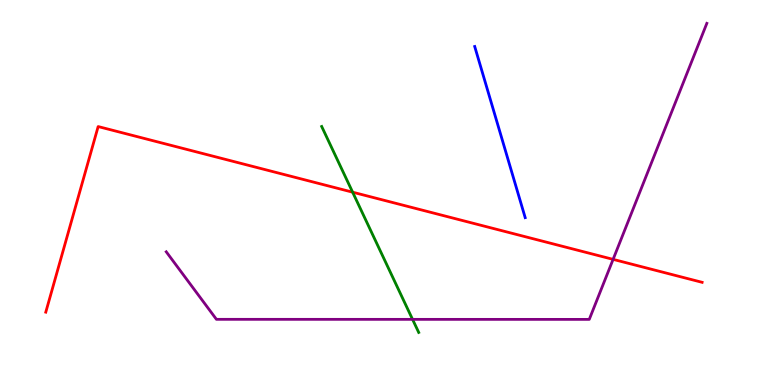[{'lines': ['blue', 'red'], 'intersections': []}, {'lines': ['green', 'red'], 'intersections': [{'x': 4.55, 'y': 5.01}]}, {'lines': ['purple', 'red'], 'intersections': [{'x': 7.91, 'y': 3.26}]}, {'lines': ['blue', 'green'], 'intersections': []}, {'lines': ['blue', 'purple'], 'intersections': []}, {'lines': ['green', 'purple'], 'intersections': [{'x': 5.32, 'y': 1.7}]}]